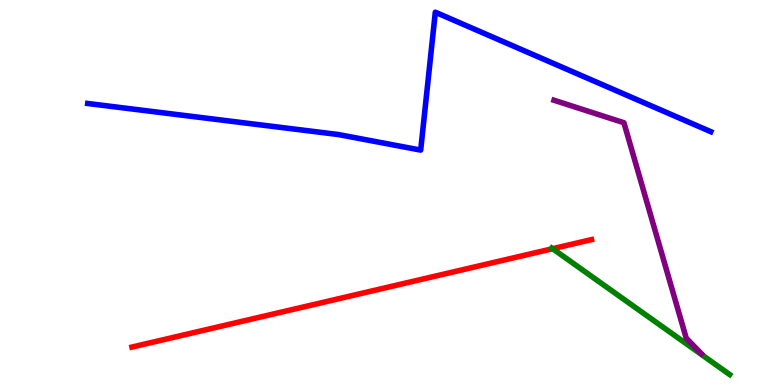[{'lines': ['blue', 'red'], 'intersections': []}, {'lines': ['green', 'red'], 'intersections': [{'x': 7.13, 'y': 3.54}]}, {'lines': ['purple', 'red'], 'intersections': []}, {'lines': ['blue', 'green'], 'intersections': []}, {'lines': ['blue', 'purple'], 'intersections': []}, {'lines': ['green', 'purple'], 'intersections': []}]